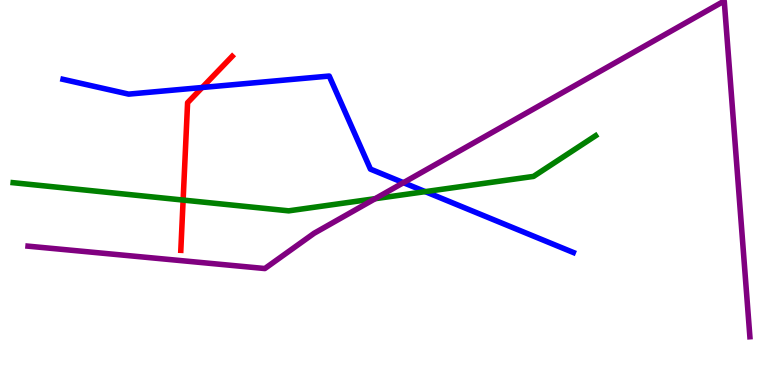[{'lines': ['blue', 'red'], 'intersections': [{'x': 2.61, 'y': 7.73}]}, {'lines': ['green', 'red'], 'intersections': [{'x': 2.36, 'y': 4.8}]}, {'lines': ['purple', 'red'], 'intersections': []}, {'lines': ['blue', 'green'], 'intersections': [{'x': 5.49, 'y': 5.02}]}, {'lines': ['blue', 'purple'], 'intersections': [{'x': 5.21, 'y': 5.26}]}, {'lines': ['green', 'purple'], 'intersections': [{'x': 4.84, 'y': 4.84}]}]